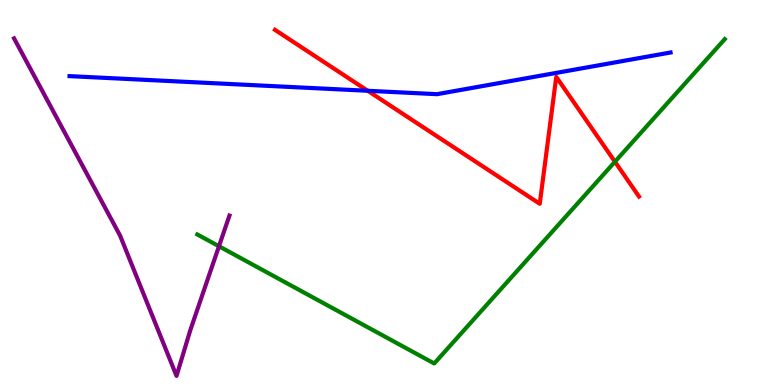[{'lines': ['blue', 'red'], 'intersections': [{'x': 4.74, 'y': 7.64}]}, {'lines': ['green', 'red'], 'intersections': [{'x': 7.93, 'y': 5.8}]}, {'lines': ['purple', 'red'], 'intersections': []}, {'lines': ['blue', 'green'], 'intersections': []}, {'lines': ['blue', 'purple'], 'intersections': []}, {'lines': ['green', 'purple'], 'intersections': [{'x': 2.83, 'y': 3.6}]}]